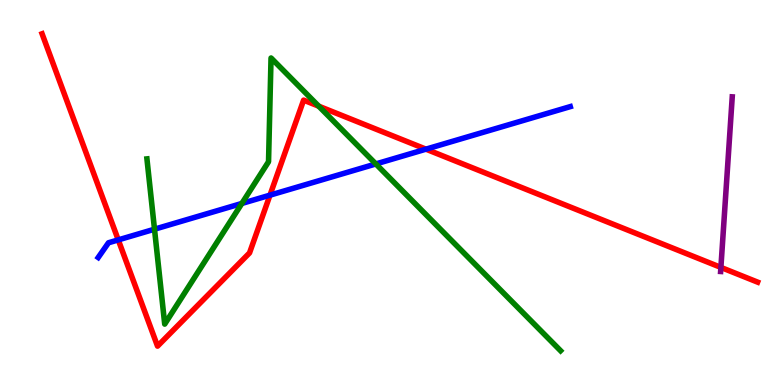[{'lines': ['blue', 'red'], 'intersections': [{'x': 1.53, 'y': 3.77}, {'x': 3.48, 'y': 4.93}, {'x': 5.5, 'y': 6.13}]}, {'lines': ['green', 'red'], 'intersections': [{'x': 4.11, 'y': 7.24}]}, {'lines': ['purple', 'red'], 'intersections': [{'x': 9.3, 'y': 3.05}]}, {'lines': ['blue', 'green'], 'intersections': [{'x': 1.99, 'y': 4.05}, {'x': 3.12, 'y': 4.72}, {'x': 4.85, 'y': 5.74}]}, {'lines': ['blue', 'purple'], 'intersections': []}, {'lines': ['green', 'purple'], 'intersections': []}]